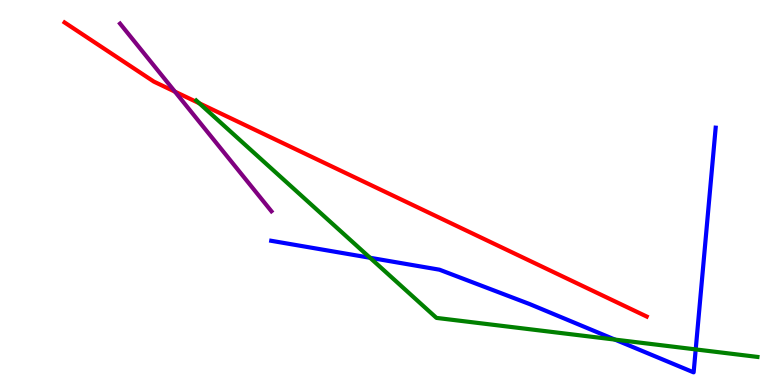[{'lines': ['blue', 'red'], 'intersections': []}, {'lines': ['green', 'red'], 'intersections': [{'x': 2.57, 'y': 7.32}]}, {'lines': ['purple', 'red'], 'intersections': [{'x': 2.26, 'y': 7.62}]}, {'lines': ['blue', 'green'], 'intersections': [{'x': 4.77, 'y': 3.3}, {'x': 7.93, 'y': 1.18}, {'x': 8.98, 'y': 0.924}]}, {'lines': ['blue', 'purple'], 'intersections': []}, {'lines': ['green', 'purple'], 'intersections': []}]